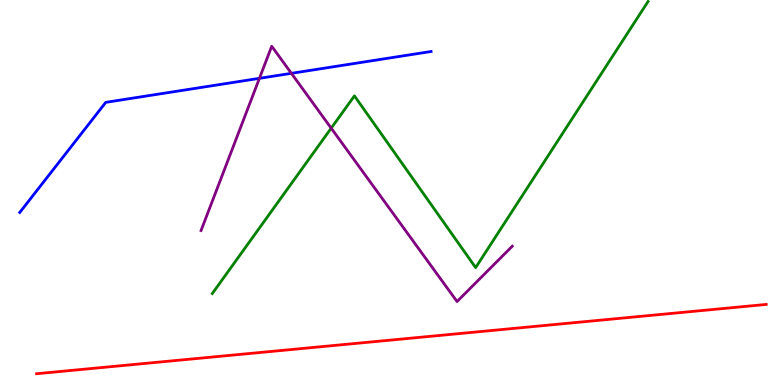[{'lines': ['blue', 'red'], 'intersections': []}, {'lines': ['green', 'red'], 'intersections': []}, {'lines': ['purple', 'red'], 'intersections': []}, {'lines': ['blue', 'green'], 'intersections': []}, {'lines': ['blue', 'purple'], 'intersections': [{'x': 3.35, 'y': 7.97}, {'x': 3.76, 'y': 8.1}]}, {'lines': ['green', 'purple'], 'intersections': [{'x': 4.27, 'y': 6.67}]}]